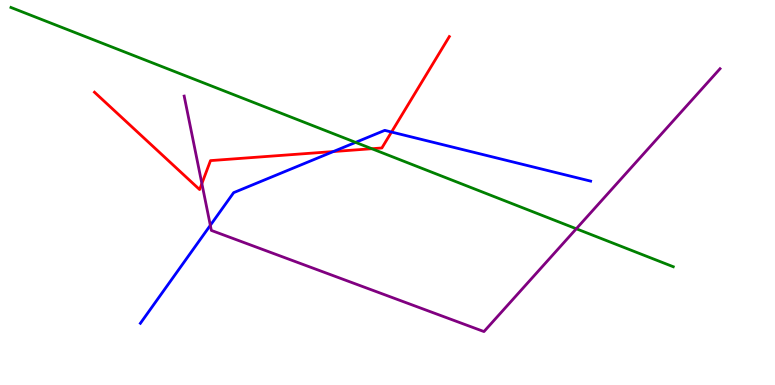[{'lines': ['blue', 'red'], 'intersections': [{'x': 4.3, 'y': 6.06}, {'x': 5.05, 'y': 6.57}]}, {'lines': ['green', 'red'], 'intersections': [{'x': 4.8, 'y': 6.14}]}, {'lines': ['purple', 'red'], 'intersections': [{'x': 2.6, 'y': 5.23}]}, {'lines': ['blue', 'green'], 'intersections': [{'x': 4.59, 'y': 6.3}]}, {'lines': ['blue', 'purple'], 'intersections': [{'x': 2.71, 'y': 4.15}]}, {'lines': ['green', 'purple'], 'intersections': [{'x': 7.44, 'y': 4.06}]}]